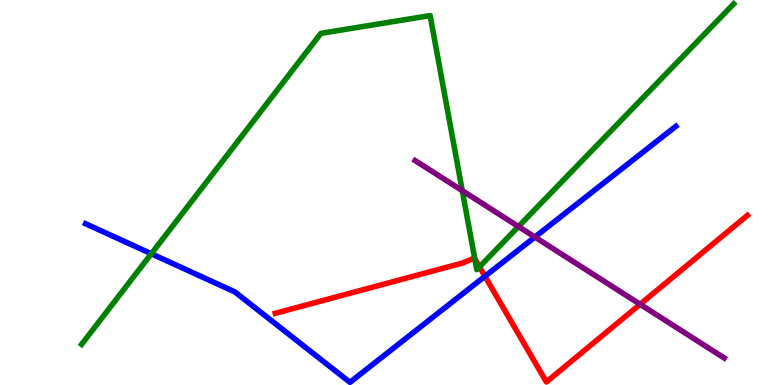[{'lines': ['blue', 'red'], 'intersections': [{'x': 6.26, 'y': 2.82}]}, {'lines': ['green', 'red'], 'intersections': [{'x': 6.13, 'y': 3.28}, {'x': 6.19, 'y': 3.07}]}, {'lines': ['purple', 'red'], 'intersections': [{'x': 8.26, 'y': 2.1}]}, {'lines': ['blue', 'green'], 'intersections': [{'x': 1.95, 'y': 3.41}]}, {'lines': ['blue', 'purple'], 'intersections': [{'x': 6.9, 'y': 3.84}]}, {'lines': ['green', 'purple'], 'intersections': [{'x': 5.96, 'y': 5.05}, {'x': 6.69, 'y': 4.12}]}]